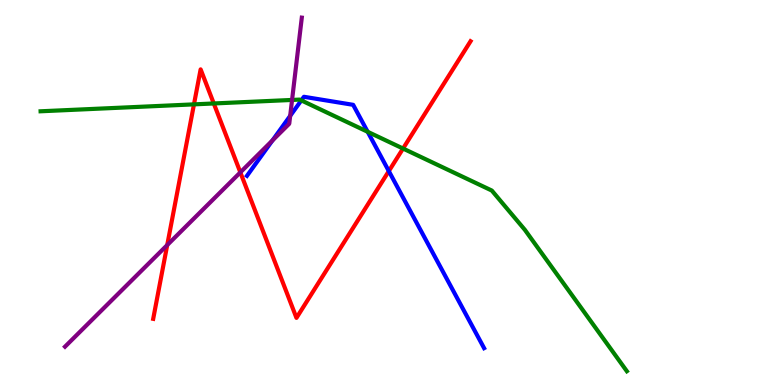[{'lines': ['blue', 'red'], 'intersections': [{'x': 5.02, 'y': 5.56}]}, {'lines': ['green', 'red'], 'intersections': [{'x': 2.5, 'y': 7.29}, {'x': 2.76, 'y': 7.31}, {'x': 5.2, 'y': 6.14}]}, {'lines': ['purple', 'red'], 'intersections': [{'x': 2.16, 'y': 3.63}, {'x': 3.1, 'y': 5.52}]}, {'lines': ['blue', 'green'], 'intersections': [{'x': 3.89, 'y': 7.39}, {'x': 4.74, 'y': 6.58}]}, {'lines': ['blue', 'purple'], 'intersections': [{'x': 3.52, 'y': 6.35}, {'x': 3.74, 'y': 6.99}]}, {'lines': ['green', 'purple'], 'intersections': [{'x': 3.77, 'y': 7.4}]}]